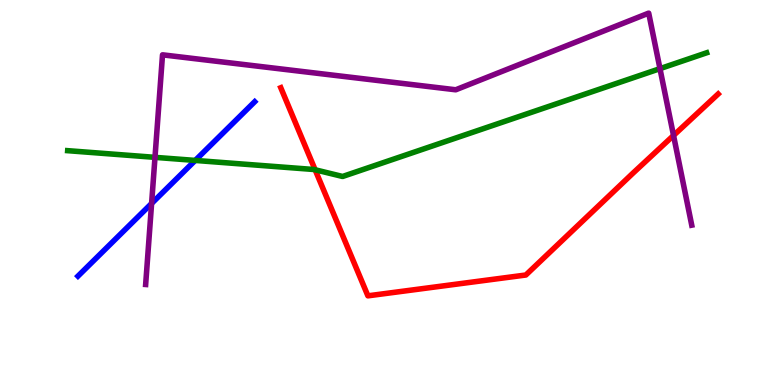[{'lines': ['blue', 'red'], 'intersections': []}, {'lines': ['green', 'red'], 'intersections': [{'x': 4.07, 'y': 5.59}]}, {'lines': ['purple', 'red'], 'intersections': [{'x': 8.69, 'y': 6.48}]}, {'lines': ['blue', 'green'], 'intersections': [{'x': 2.52, 'y': 5.83}]}, {'lines': ['blue', 'purple'], 'intersections': [{'x': 1.96, 'y': 4.72}]}, {'lines': ['green', 'purple'], 'intersections': [{'x': 2.0, 'y': 5.91}, {'x': 8.52, 'y': 8.22}]}]